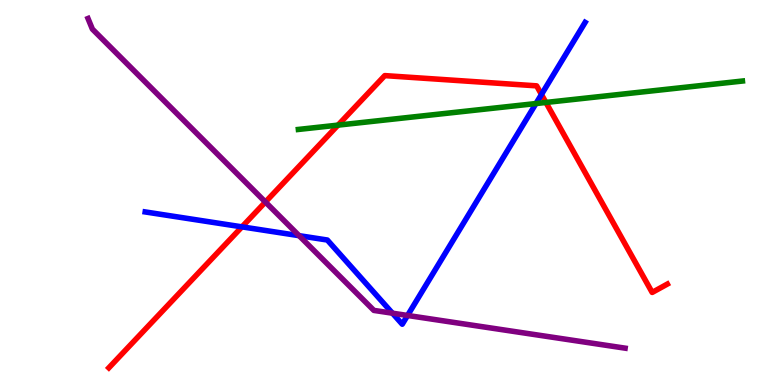[{'lines': ['blue', 'red'], 'intersections': [{'x': 3.12, 'y': 4.11}, {'x': 6.99, 'y': 7.55}]}, {'lines': ['green', 'red'], 'intersections': [{'x': 4.36, 'y': 6.75}, {'x': 7.04, 'y': 7.34}]}, {'lines': ['purple', 'red'], 'intersections': [{'x': 3.42, 'y': 4.75}]}, {'lines': ['blue', 'green'], 'intersections': [{'x': 6.92, 'y': 7.31}]}, {'lines': ['blue', 'purple'], 'intersections': [{'x': 3.86, 'y': 3.88}, {'x': 5.06, 'y': 1.87}, {'x': 5.26, 'y': 1.81}]}, {'lines': ['green', 'purple'], 'intersections': []}]